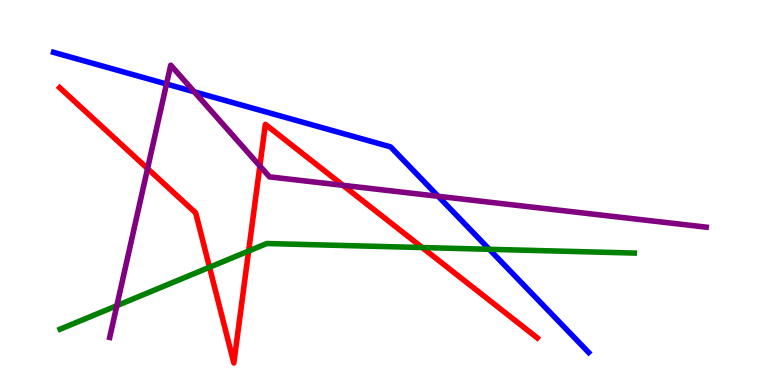[{'lines': ['blue', 'red'], 'intersections': []}, {'lines': ['green', 'red'], 'intersections': [{'x': 2.7, 'y': 3.06}, {'x': 3.21, 'y': 3.48}, {'x': 5.45, 'y': 3.57}]}, {'lines': ['purple', 'red'], 'intersections': [{'x': 1.9, 'y': 5.62}, {'x': 3.35, 'y': 5.69}, {'x': 4.43, 'y': 5.19}]}, {'lines': ['blue', 'green'], 'intersections': [{'x': 6.31, 'y': 3.52}]}, {'lines': ['blue', 'purple'], 'intersections': [{'x': 2.15, 'y': 7.82}, {'x': 2.51, 'y': 7.62}, {'x': 5.65, 'y': 4.9}]}, {'lines': ['green', 'purple'], 'intersections': [{'x': 1.51, 'y': 2.06}]}]